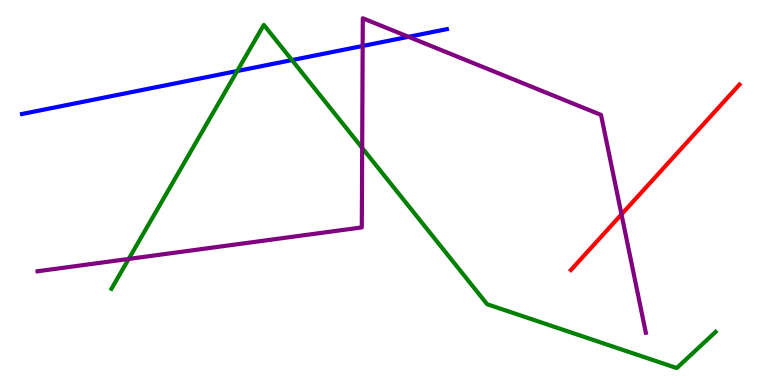[{'lines': ['blue', 'red'], 'intersections': []}, {'lines': ['green', 'red'], 'intersections': []}, {'lines': ['purple', 'red'], 'intersections': [{'x': 8.02, 'y': 4.43}]}, {'lines': ['blue', 'green'], 'intersections': [{'x': 3.06, 'y': 8.16}, {'x': 3.77, 'y': 8.44}]}, {'lines': ['blue', 'purple'], 'intersections': [{'x': 4.68, 'y': 8.81}, {'x': 5.27, 'y': 9.04}]}, {'lines': ['green', 'purple'], 'intersections': [{'x': 1.66, 'y': 3.27}, {'x': 4.67, 'y': 6.16}]}]